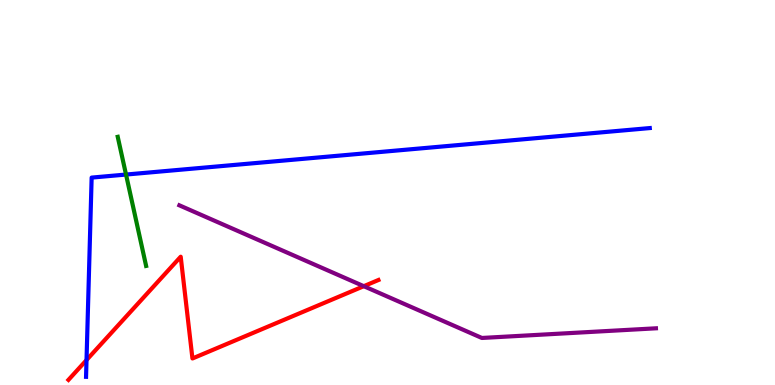[{'lines': ['blue', 'red'], 'intersections': [{'x': 1.12, 'y': 0.648}]}, {'lines': ['green', 'red'], 'intersections': []}, {'lines': ['purple', 'red'], 'intersections': [{'x': 4.69, 'y': 2.57}]}, {'lines': ['blue', 'green'], 'intersections': [{'x': 1.63, 'y': 5.47}]}, {'lines': ['blue', 'purple'], 'intersections': []}, {'lines': ['green', 'purple'], 'intersections': []}]